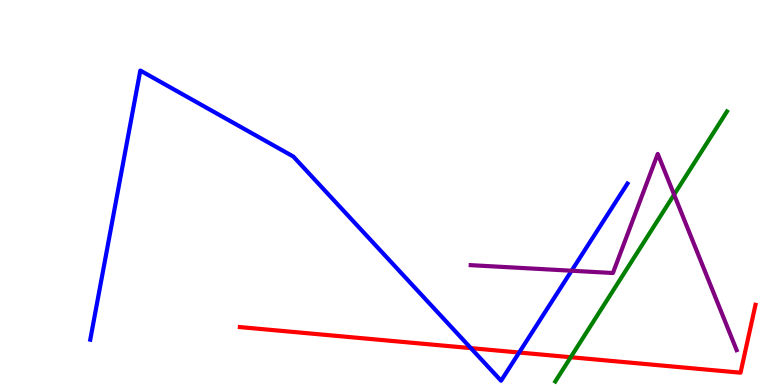[{'lines': ['blue', 'red'], 'intersections': [{'x': 6.08, 'y': 0.958}, {'x': 6.7, 'y': 0.844}]}, {'lines': ['green', 'red'], 'intersections': [{'x': 7.36, 'y': 0.722}]}, {'lines': ['purple', 'red'], 'intersections': []}, {'lines': ['blue', 'green'], 'intersections': []}, {'lines': ['blue', 'purple'], 'intersections': [{'x': 7.38, 'y': 2.97}]}, {'lines': ['green', 'purple'], 'intersections': [{'x': 8.7, 'y': 4.95}]}]